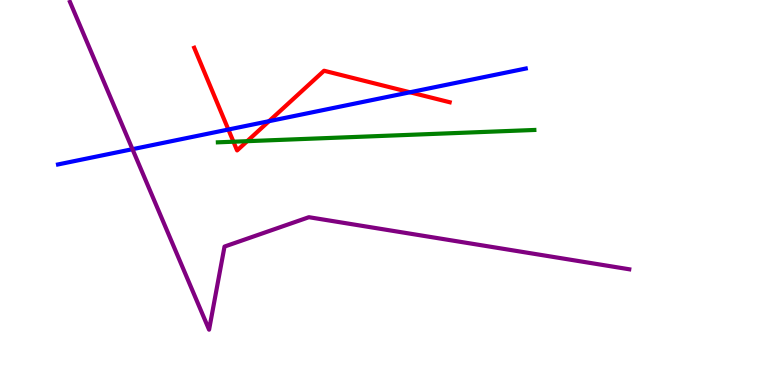[{'lines': ['blue', 'red'], 'intersections': [{'x': 2.95, 'y': 6.64}, {'x': 3.47, 'y': 6.85}, {'x': 5.29, 'y': 7.6}]}, {'lines': ['green', 'red'], 'intersections': [{'x': 3.01, 'y': 6.32}, {'x': 3.19, 'y': 6.33}]}, {'lines': ['purple', 'red'], 'intersections': []}, {'lines': ['blue', 'green'], 'intersections': []}, {'lines': ['blue', 'purple'], 'intersections': [{'x': 1.71, 'y': 6.13}]}, {'lines': ['green', 'purple'], 'intersections': []}]